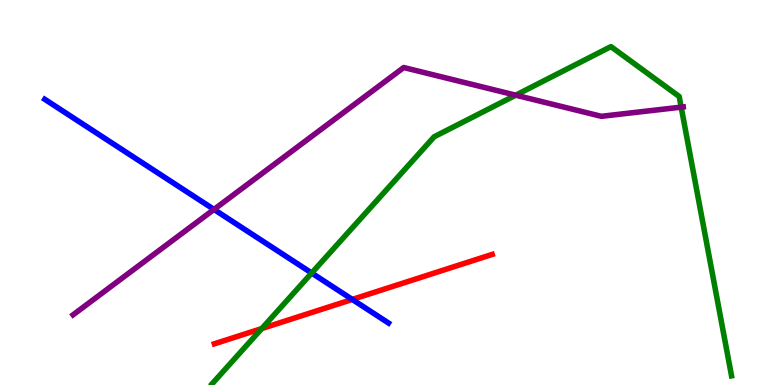[{'lines': ['blue', 'red'], 'intersections': [{'x': 4.55, 'y': 2.22}]}, {'lines': ['green', 'red'], 'intersections': [{'x': 3.38, 'y': 1.47}]}, {'lines': ['purple', 'red'], 'intersections': []}, {'lines': ['blue', 'green'], 'intersections': [{'x': 4.02, 'y': 2.91}]}, {'lines': ['blue', 'purple'], 'intersections': [{'x': 2.76, 'y': 4.56}]}, {'lines': ['green', 'purple'], 'intersections': [{'x': 6.65, 'y': 7.53}, {'x': 8.79, 'y': 7.22}]}]